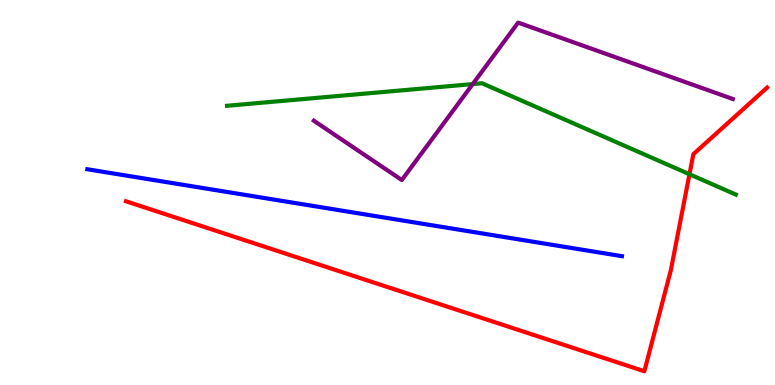[{'lines': ['blue', 'red'], 'intersections': []}, {'lines': ['green', 'red'], 'intersections': [{'x': 8.9, 'y': 5.47}]}, {'lines': ['purple', 'red'], 'intersections': []}, {'lines': ['blue', 'green'], 'intersections': []}, {'lines': ['blue', 'purple'], 'intersections': []}, {'lines': ['green', 'purple'], 'intersections': [{'x': 6.1, 'y': 7.82}]}]